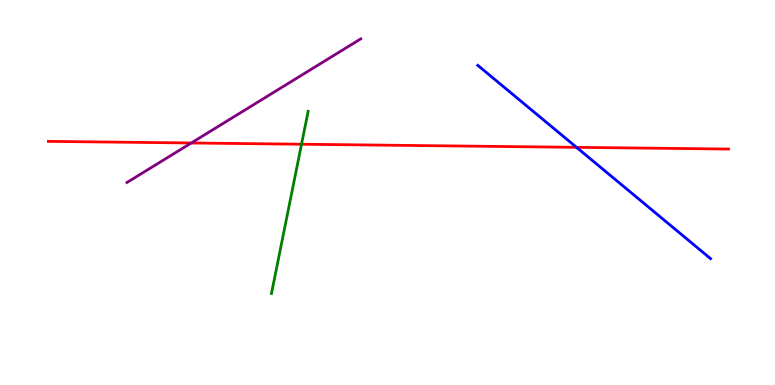[{'lines': ['blue', 'red'], 'intersections': [{'x': 7.44, 'y': 6.17}]}, {'lines': ['green', 'red'], 'intersections': [{'x': 3.89, 'y': 6.25}]}, {'lines': ['purple', 'red'], 'intersections': [{'x': 2.47, 'y': 6.29}]}, {'lines': ['blue', 'green'], 'intersections': []}, {'lines': ['blue', 'purple'], 'intersections': []}, {'lines': ['green', 'purple'], 'intersections': []}]